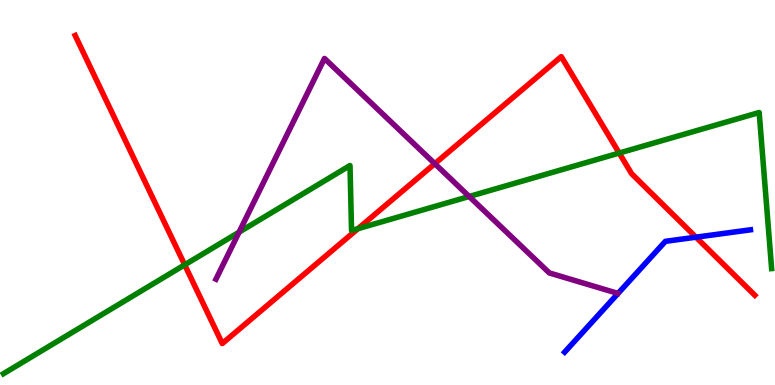[{'lines': ['blue', 'red'], 'intersections': [{'x': 8.98, 'y': 3.84}]}, {'lines': ['green', 'red'], 'intersections': [{'x': 2.38, 'y': 3.12}, {'x': 4.62, 'y': 4.06}, {'x': 7.99, 'y': 6.02}]}, {'lines': ['purple', 'red'], 'intersections': [{'x': 5.61, 'y': 5.75}]}, {'lines': ['blue', 'green'], 'intersections': []}, {'lines': ['blue', 'purple'], 'intersections': []}, {'lines': ['green', 'purple'], 'intersections': [{'x': 3.08, 'y': 3.97}, {'x': 6.05, 'y': 4.9}]}]